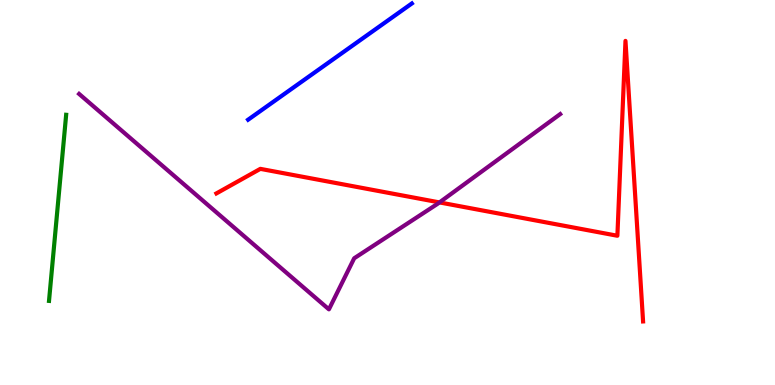[{'lines': ['blue', 'red'], 'intersections': []}, {'lines': ['green', 'red'], 'intersections': []}, {'lines': ['purple', 'red'], 'intersections': [{'x': 5.67, 'y': 4.74}]}, {'lines': ['blue', 'green'], 'intersections': []}, {'lines': ['blue', 'purple'], 'intersections': []}, {'lines': ['green', 'purple'], 'intersections': []}]